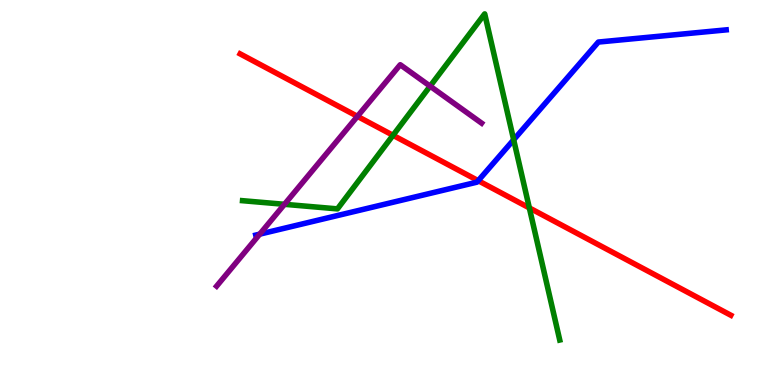[{'lines': ['blue', 'red'], 'intersections': [{'x': 6.17, 'y': 5.31}]}, {'lines': ['green', 'red'], 'intersections': [{'x': 5.07, 'y': 6.49}, {'x': 6.83, 'y': 4.6}]}, {'lines': ['purple', 'red'], 'intersections': [{'x': 4.61, 'y': 6.98}]}, {'lines': ['blue', 'green'], 'intersections': [{'x': 6.63, 'y': 6.37}]}, {'lines': ['blue', 'purple'], 'intersections': [{'x': 3.35, 'y': 3.92}]}, {'lines': ['green', 'purple'], 'intersections': [{'x': 3.67, 'y': 4.69}, {'x': 5.55, 'y': 7.76}]}]